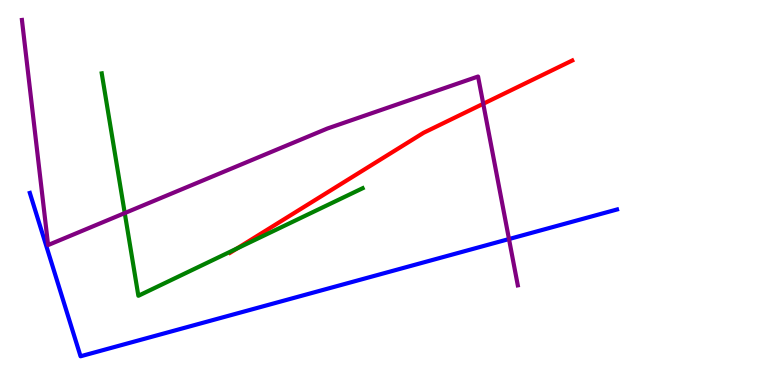[{'lines': ['blue', 'red'], 'intersections': []}, {'lines': ['green', 'red'], 'intersections': [{'x': 3.06, 'y': 3.55}]}, {'lines': ['purple', 'red'], 'intersections': [{'x': 6.24, 'y': 7.3}]}, {'lines': ['blue', 'green'], 'intersections': []}, {'lines': ['blue', 'purple'], 'intersections': [{'x': 6.57, 'y': 3.79}]}, {'lines': ['green', 'purple'], 'intersections': [{'x': 1.61, 'y': 4.47}]}]